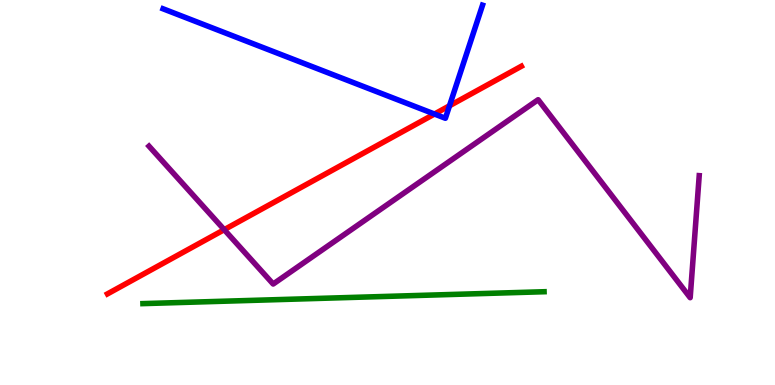[{'lines': ['blue', 'red'], 'intersections': [{'x': 5.61, 'y': 7.04}, {'x': 5.8, 'y': 7.25}]}, {'lines': ['green', 'red'], 'intersections': []}, {'lines': ['purple', 'red'], 'intersections': [{'x': 2.89, 'y': 4.03}]}, {'lines': ['blue', 'green'], 'intersections': []}, {'lines': ['blue', 'purple'], 'intersections': []}, {'lines': ['green', 'purple'], 'intersections': []}]